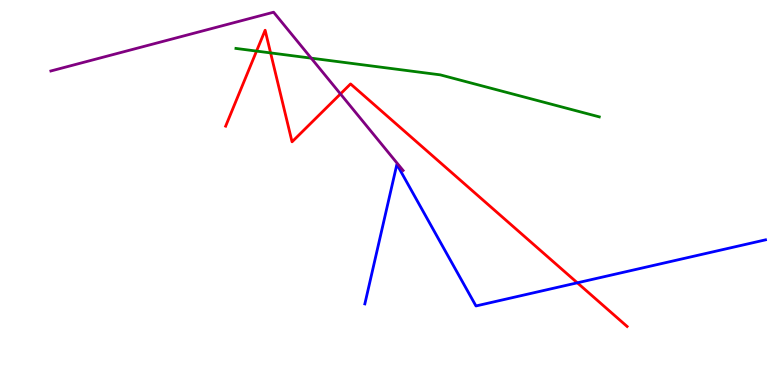[{'lines': ['blue', 'red'], 'intersections': [{'x': 7.45, 'y': 2.65}]}, {'lines': ['green', 'red'], 'intersections': [{'x': 3.31, 'y': 8.67}, {'x': 3.49, 'y': 8.63}]}, {'lines': ['purple', 'red'], 'intersections': [{'x': 4.39, 'y': 7.56}]}, {'lines': ['blue', 'green'], 'intersections': []}, {'lines': ['blue', 'purple'], 'intersections': []}, {'lines': ['green', 'purple'], 'intersections': [{'x': 4.02, 'y': 8.49}]}]